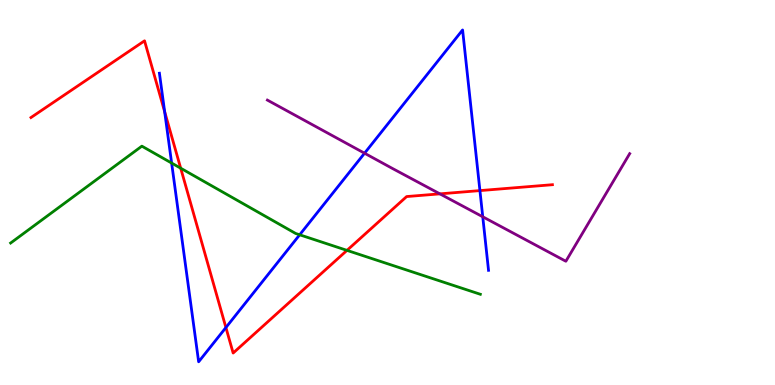[{'lines': ['blue', 'red'], 'intersections': [{'x': 2.12, 'y': 7.1}, {'x': 2.91, 'y': 1.49}, {'x': 6.19, 'y': 5.05}]}, {'lines': ['green', 'red'], 'intersections': [{'x': 2.33, 'y': 5.63}, {'x': 4.48, 'y': 3.5}]}, {'lines': ['purple', 'red'], 'intersections': [{'x': 5.68, 'y': 4.96}]}, {'lines': ['blue', 'green'], 'intersections': [{'x': 2.21, 'y': 5.76}, {'x': 3.87, 'y': 3.9}]}, {'lines': ['blue', 'purple'], 'intersections': [{'x': 4.7, 'y': 6.02}, {'x': 6.23, 'y': 4.37}]}, {'lines': ['green', 'purple'], 'intersections': []}]